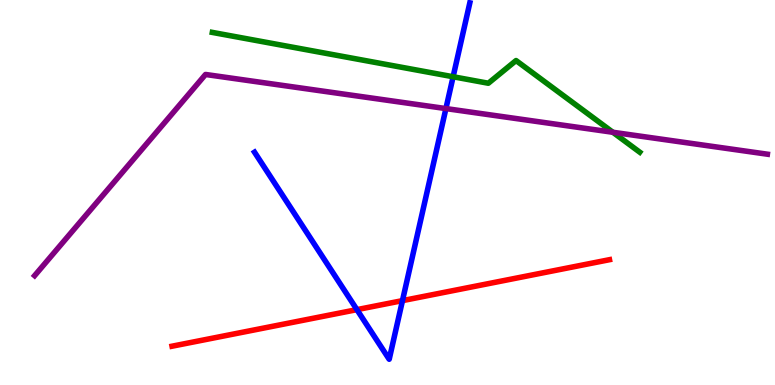[{'lines': ['blue', 'red'], 'intersections': [{'x': 4.61, 'y': 1.96}, {'x': 5.19, 'y': 2.19}]}, {'lines': ['green', 'red'], 'intersections': []}, {'lines': ['purple', 'red'], 'intersections': []}, {'lines': ['blue', 'green'], 'intersections': [{'x': 5.85, 'y': 8.01}]}, {'lines': ['blue', 'purple'], 'intersections': [{'x': 5.75, 'y': 7.18}]}, {'lines': ['green', 'purple'], 'intersections': [{'x': 7.91, 'y': 6.56}]}]